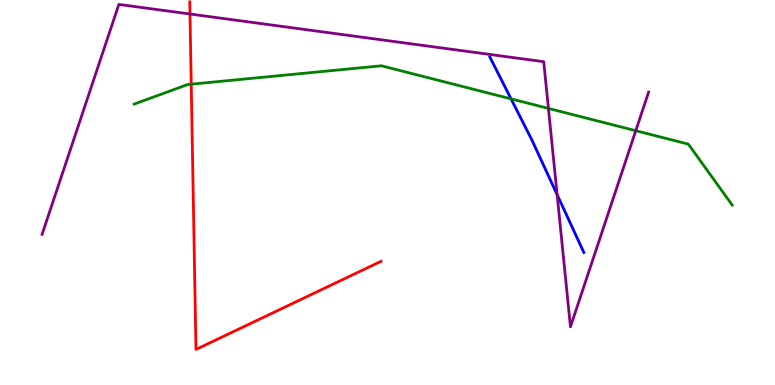[{'lines': ['blue', 'red'], 'intersections': []}, {'lines': ['green', 'red'], 'intersections': [{'x': 2.47, 'y': 7.81}]}, {'lines': ['purple', 'red'], 'intersections': [{'x': 2.45, 'y': 9.64}]}, {'lines': ['blue', 'green'], 'intersections': [{'x': 6.59, 'y': 7.43}]}, {'lines': ['blue', 'purple'], 'intersections': [{'x': 7.19, 'y': 4.94}]}, {'lines': ['green', 'purple'], 'intersections': [{'x': 7.08, 'y': 7.18}, {'x': 8.2, 'y': 6.61}]}]